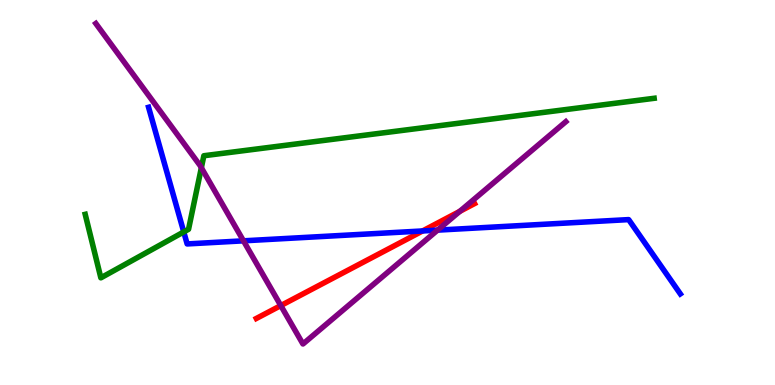[{'lines': ['blue', 'red'], 'intersections': [{'x': 5.45, 'y': 4.0}]}, {'lines': ['green', 'red'], 'intersections': []}, {'lines': ['purple', 'red'], 'intersections': [{'x': 3.62, 'y': 2.06}, {'x': 5.93, 'y': 4.51}]}, {'lines': ['blue', 'green'], 'intersections': [{'x': 2.37, 'y': 3.98}]}, {'lines': ['blue', 'purple'], 'intersections': [{'x': 3.14, 'y': 3.74}, {'x': 5.65, 'y': 4.02}]}, {'lines': ['green', 'purple'], 'intersections': [{'x': 2.6, 'y': 5.64}]}]